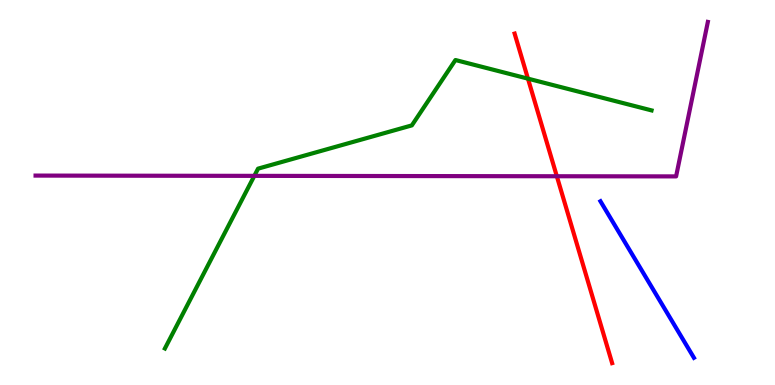[{'lines': ['blue', 'red'], 'intersections': []}, {'lines': ['green', 'red'], 'intersections': [{'x': 6.81, 'y': 7.96}]}, {'lines': ['purple', 'red'], 'intersections': [{'x': 7.18, 'y': 5.42}]}, {'lines': ['blue', 'green'], 'intersections': []}, {'lines': ['blue', 'purple'], 'intersections': []}, {'lines': ['green', 'purple'], 'intersections': [{'x': 3.28, 'y': 5.43}]}]